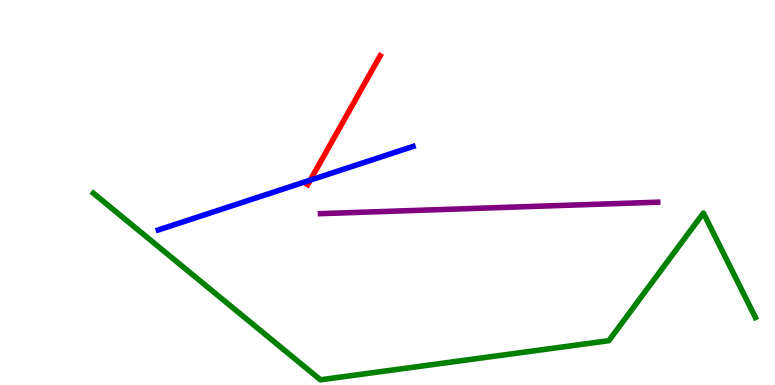[{'lines': ['blue', 'red'], 'intersections': [{'x': 4.0, 'y': 5.32}]}, {'lines': ['green', 'red'], 'intersections': []}, {'lines': ['purple', 'red'], 'intersections': []}, {'lines': ['blue', 'green'], 'intersections': []}, {'lines': ['blue', 'purple'], 'intersections': []}, {'lines': ['green', 'purple'], 'intersections': []}]